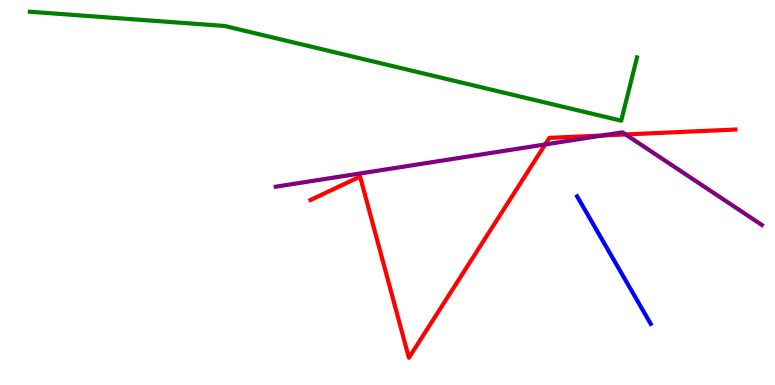[{'lines': ['blue', 'red'], 'intersections': []}, {'lines': ['green', 'red'], 'intersections': []}, {'lines': ['purple', 'red'], 'intersections': [{'x': 7.03, 'y': 6.25}, {'x': 7.77, 'y': 6.48}, {'x': 8.07, 'y': 6.51}]}, {'lines': ['blue', 'green'], 'intersections': []}, {'lines': ['blue', 'purple'], 'intersections': []}, {'lines': ['green', 'purple'], 'intersections': []}]